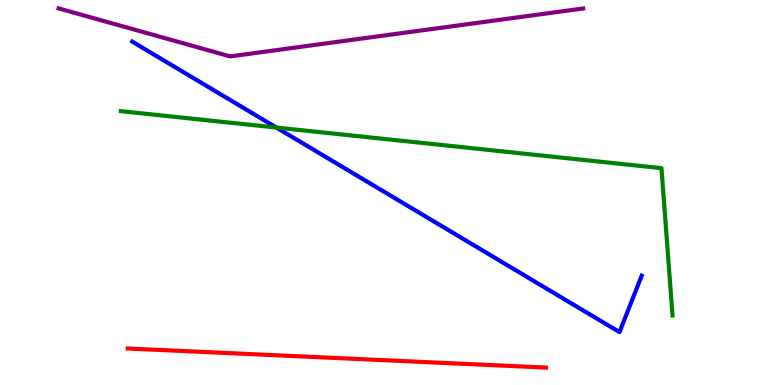[{'lines': ['blue', 'red'], 'intersections': []}, {'lines': ['green', 'red'], 'intersections': []}, {'lines': ['purple', 'red'], 'intersections': []}, {'lines': ['blue', 'green'], 'intersections': [{'x': 3.57, 'y': 6.69}]}, {'lines': ['blue', 'purple'], 'intersections': []}, {'lines': ['green', 'purple'], 'intersections': []}]